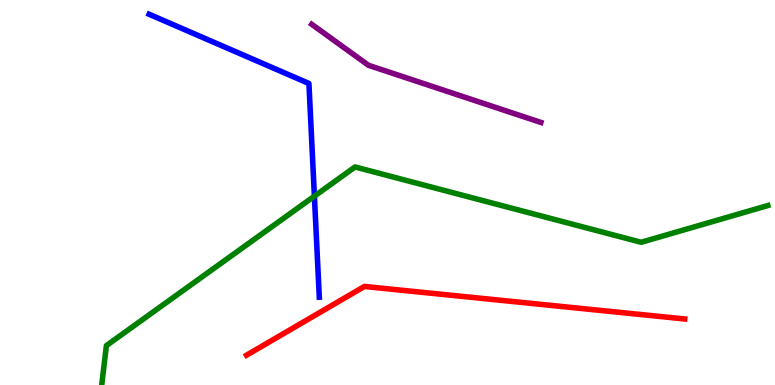[{'lines': ['blue', 'red'], 'intersections': []}, {'lines': ['green', 'red'], 'intersections': []}, {'lines': ['purple', 'red'], 'intersections': []}, {'lines': ['blue', 'green'], 'intersections': [{'x': 4.06, 'y': 4.9}]}, {'lines': ['blue', 'purple'], 'intersections': []}, {'lines': ['green', 'purple'], 'intersections': []}]